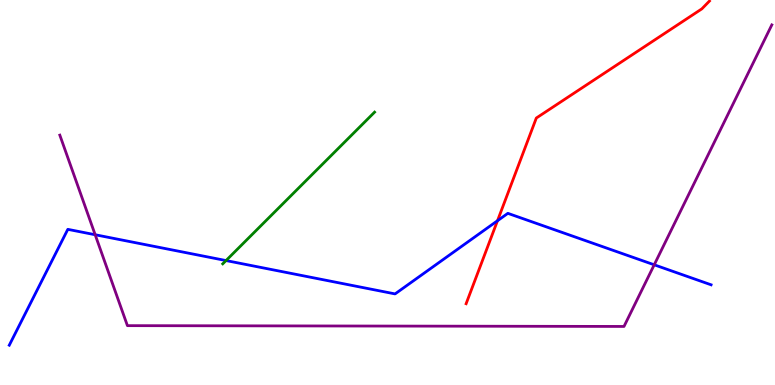[{'lines': ['blue', 'red'], 'intersections': [{'x': 6.42, 'y': 4.27}]}, {'lines': ['green', 'red'], 'intersections': []}, {'lines': ['purple', 'red'], 'intersections': []}, {'lines': ['blue', 'green'], 'intersections': [{'x': 2.92, 'y': 3.23}]}, {'lines': ['blue', 'purple'], 'intersections': [{'x': 1.23, 'y': 3.9}, {'x': 8.44, 'y': 3.12}]}, {'lines': ['green', 'purple'], 'intersections': []}]